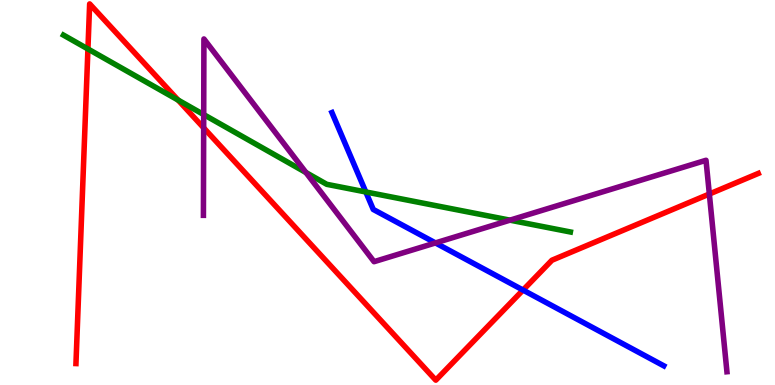[{'lines': ['blue', 'red'], 'intersections': [{'x': 6.75, 'y': 2.47}]}, {'lines': ['green', 'red'], 'intersections': [{'x': 1.13, 'y': 8.73}, {'x': 2.3, 'y': 7.4}]}, {'lines': ['purple', 'red'], 'intersections': [{'x': 2.63, 'y': 6.68}, {'x': 9.15, 'y': 4.96}]}, {'lines': ['blue', 'green'], 'intersections': [{'x': 4.72, 'y': 5.01}]}, {'lines': ['blue', 'purple'], 'intersections': [{'x': 5.62, 'y': 3.69}]}, {'lines': ['green', 'purple'], 'intersections': [{'x': 2.63, 'y': 7.02}, {'x': 3.95, 'y': 5.52}, {'x': 6.58, 'y': 4.28}]}]